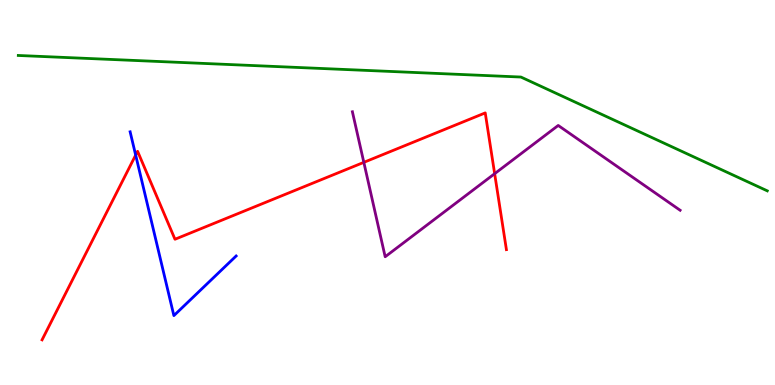[{'lines': ['blue', 'red'], 'intersections': [{'x': 1.75, 'y': 5.97}]}, {'lines': ['green', 'red'], 'intersections': []}, {'lines': ['purple', 'red'], 'intersections': [{'x': 4.69, 'y': 5.78}, {'x': 6.38, 'y': 5.49}]}, {'lines': ['blue', 'green'], 'intersections': []}, {'lines': ['blue', 'purple'], 'intersections': []}, {'lines': ['green', 'purple'], 'intersections': []}]